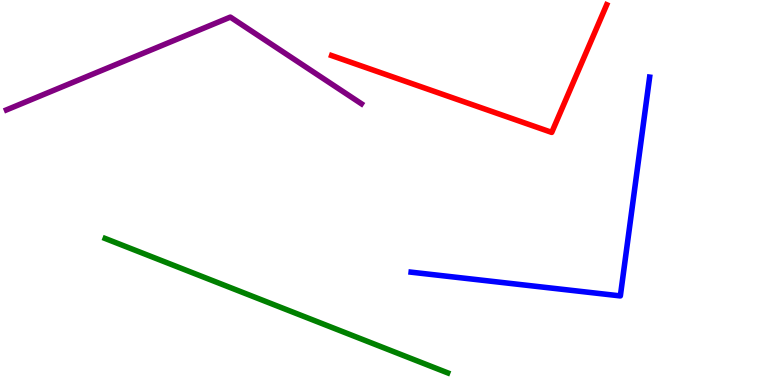[{'lines': ['blue', 'red'], 'intersections': []}, {'lines': ['green', 'red'], 'intersections': []}, {'lines': ['purple', 'red'], 'intersections': []}, {'lines': ['blue', 'green'], 'intersections': []}, {'lines': ['blue', 'purple'], 'intersections': []}, {'lines': ['green', 'purple'], 'intersections': []}]